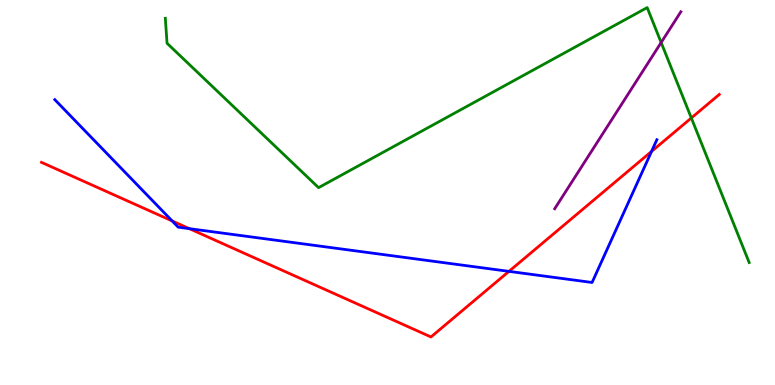[{'lines': ['blue', 'red'], 'intersections': [{'x': 2.22, 'y': 4.26}, {'x': 2.44, 'y': 4.06}, {'x': 6.57, 'y': 2.95}, {'x': 8.41, 'y': 6.07}]}, {'lines': ['green', 'red'], 'intersections': [{'x': 8.92, 'y': 6.94}]}, {'lines': ['purple', 'red'], 'intersections': []}, {'lines': ['blue', 'green'], 'intersections': []}, {'lines': ['blue', 'purple'], 'intersections': []}, {'lines': ['green', 'purple'], 'intersections': [{'x': 8.53, 'y': 8.9}]}]